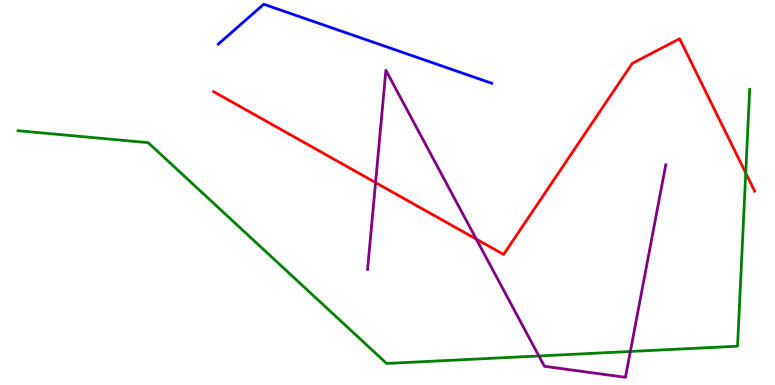[{'lines': ['blue', 'red'], 'intersections': []}, {'lines': ['green', 'red'], 'intersections': [{'x': 9.62, 'y': 5.51}]}, {'lines': ['purple', 'red'], 'intersections': [{'x': 4.85, 'y': 5.26}, {'x': 6.15, 'y': 3.79}]}, {'lines': ['blue', 'green'], 'intersections': []}, {'lines': ['blue', 'purple'], 'intersections': []}, {'lines': ['green', 'purple'], 'intersections': [{'x': 6.95, 'y': 0.754}, {'x': 8.13, 'y': 0.871}]}]